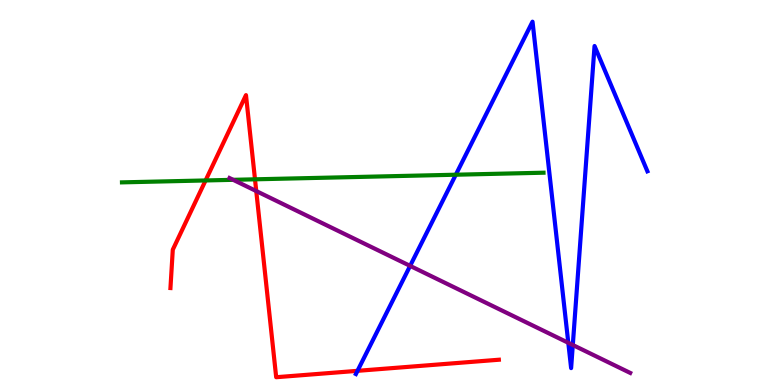[{'lines': ['blue', 'red'], 'intersections': [{'x': 4.61, 'y': 0.368}]}, {'lines': ['green', 'red'], 'intersections': [{'x': 2.65, 'y': 5.31}, {'x': 3.29, 'y': 5.34}]}, {'lines': ['purple', 'red'], 'intersections': [{'x': 3.31, 'y': 5.04}]}, {'lines': ['blue', 'green'], 'intersections': [{'x': 5.88, 'y': 5.46}]}, {'lines': ['blue', 'purple'], 'intersections': [{'x': 5.29, 'y': 3.09}, {'x': 7.33, 'y': 1.1}, {'x': 7.39, 'y': 1.04}]}, {'lines': ['green', 'purple'], 'intersections': [{'x': 3.01, 'y': 5.33}]}]